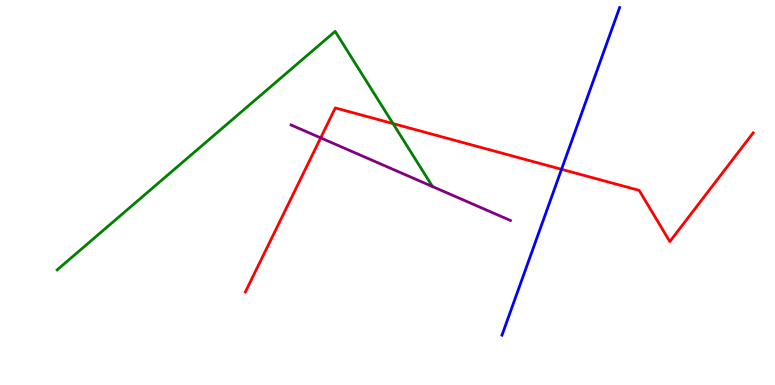[{'lines': ['blue', 'red'], 'intersections': [{'x': 7.25, 'y': 5.6}]}, {'lines': ['green', 'red'], 'intersections': [{'x': 5.07, 'y': 6.79}]}, {'lines': ['purple', 'red'], 'intersections': [{'x': 4.14, 'y': 6.42}]}, {'lines': ['blue', 'green'], 'intersections': []}, {'lines': ['blue', 'purple'], 'intersections': []}, {'lines': ['green', 'purple'], 'intersections': []}]